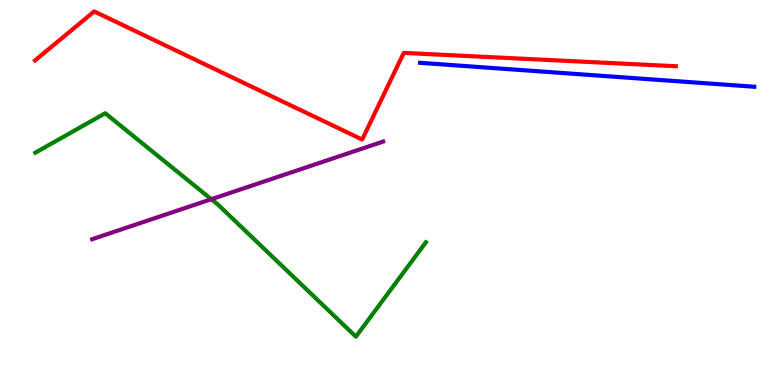[{'lines': ['blue', 'red'], 'intersections': []}, {'lines': ['green', 'red'], 'intersections': []}, {'lines': ['purple', 'red'], 'intersections': []}, {'lines': ['blue', 'green'], 'intersections': []}, {'lines': ['blue', 'purple'], 'intersections': []}, {'lines': ['green', 'purple'], 'intersections': [{'x': 2.73, 'y': 4.83}]}]